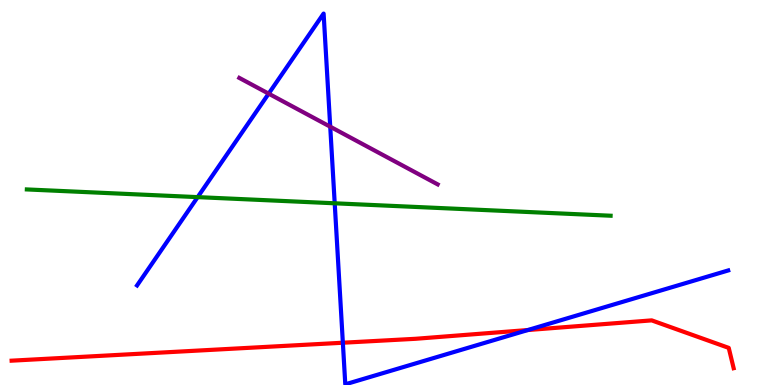[{'lines': ['blue', 'red'], 'intersections': [{'x': 4.42, 'y': 1.1}, {'x': 6.81, 'y': 1.43}]}, {'lines': ['green', 'red'], 'intersections': []}, {'lines': ['purple', 'red'], 'intersections': []}, {'lines': ['blue', 'green'], 'intersections': [{'x': 2.55, 'y': 4.88}, {'x': 4.32, 'y': 4.72}]}, {'lines': ['blue', 'purple'], 'intersections': [{'x': 3.47, 'y': 7.57}, {'x': 4.26, 'y': 6.71}]}, {'lines': ['green', 'purple'], 'intersections': []}]